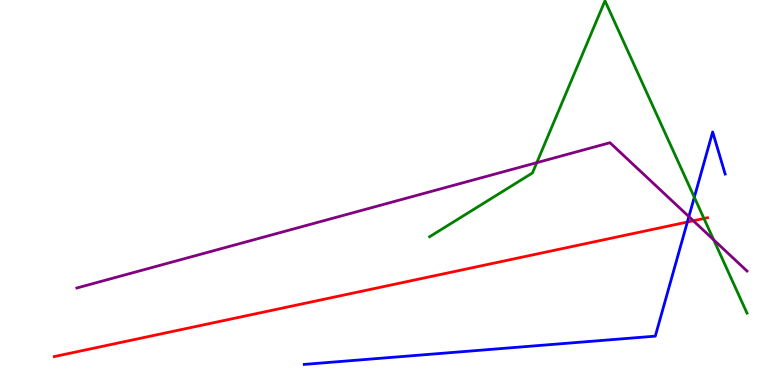[{'lines': ['blue', 'red'], 'intersections': [{'x': 8.87, 'y': 4.23}]}, {'lines': ['green', 'red'], 'intersections': [{'x': 9.08, 'y': 4.32}]}, {'lines': ['purple', 'red'], 'intersections': [{'x': 8.95, 'y': 4.27}]}, {'lines': ['blue', 'green'], 'intersections': [{'x': 8.96, 'y': 4.88}]}, {'lines': ['blue', 'purple'], 'intersections': [{'x': 8.89, 'y': 4.37}]}, {'lines': ['green', 'purple'], 'intersections': [{'x': 6.93, 'y': 5.77}, {'x': 9.21, 'y': 3.77}]}]